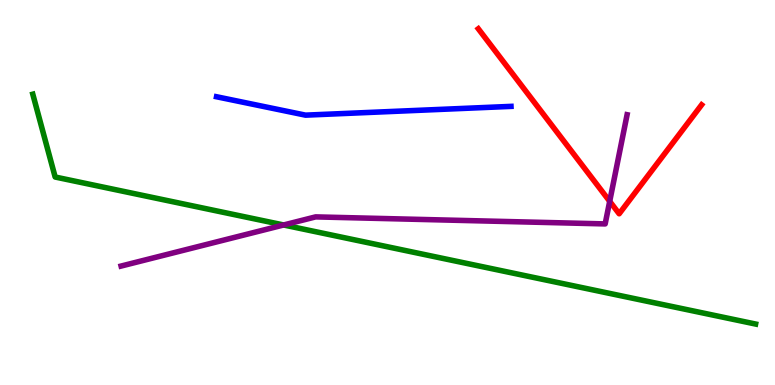[{'lines': ['blue', 'red'], 'intersections': []}, {'lines': ['green', 'red'], 'intersections': []}, {'lines': ['purple', 'red'], 'intersections': [{'x': 7.87, 'y': 4.77}]}, {'lines': ['blue', 'green'], 'intersections': []}, {'lines': ['blue', 'purple'], 'intersections': []}, {'lines': ['green', 'purple'], 'intersections': [{'x': 3.66, 'y': 4.16}]}]